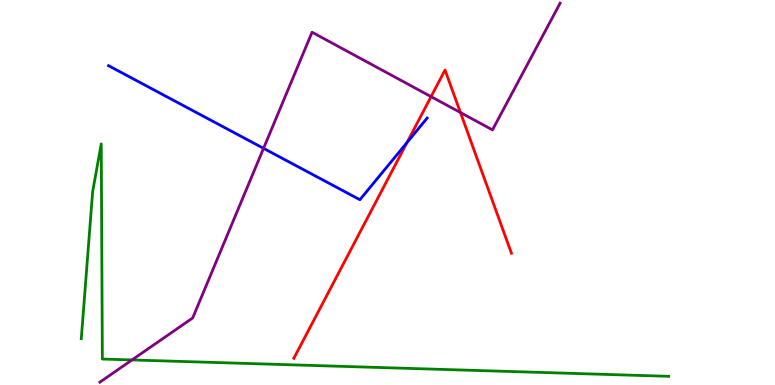[{'lines': ['blue', 'red'], 'intersections': [{'x': 5.25, 'y': 6.3}]}, {'lines': ['green', 'red'], 'intersections': []}, {'lines': ['purple', 'red'], 'intersections': [{'x': 5.56, 'y': 7.49}, {'x': 5.94, 'y': 7.08}]}, {'lines': ['blue', 'green'], 'intersections': []}, {'lines': ['blue', 'purple'], 'intersections': [{'x': 3.4, 'y': 6.15}]}, {'lines': ['green', 'purple'], 'intersections': [{'x': 1.7, 'y': 0.651}]}]